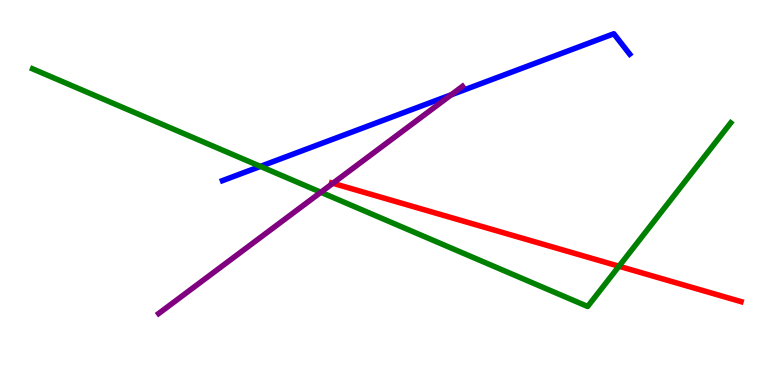[{'lines': ['blue', 'red'], 'intersections': []}, {'lines': ['green', 'red'], 'intersections': [{'x': 7.99, 'y': 3.08}]}, {'lines': ['purple', 'red'], 'intersections': [{'x': 4.29, 'y': 5.24}]}, {'lines': ['blue', 'green'], 'intersections': [{'x': 3.36, 'y': 5.68}]}, {'lines': ['blue', 'purple'], 'intersections': [{'x': 5.82, 'y': 7.54}]}, {'lines': ['green', 'purple'], 'intersections': [{'x': 4.14, 'y': 5.01}]}]